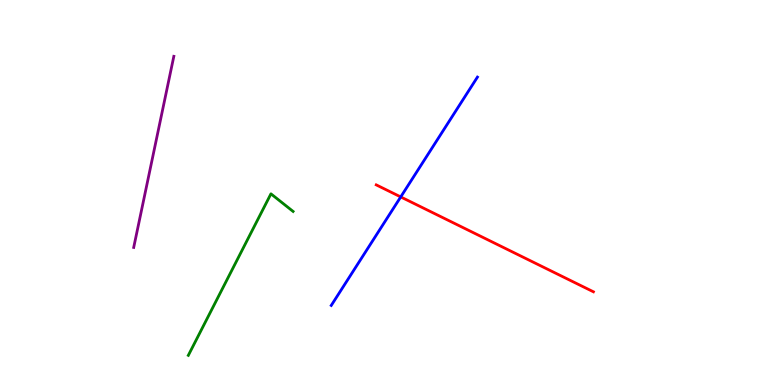[{'lines': ['blue', 'red'], 'intersections': [{'x': 5.17, 'y': 4.89}]}, {'lines': ['green', 'red'], 'intersections': []}, {'lines': ['purple', 'red'], 'intersections': []}, {'lines': ['blue', 'green'], 'intersections': []}, {'lines': ['blue', 'purple'], 'intersections': []}, {'lines': ['green', 'purple'], 'intersections': []}]